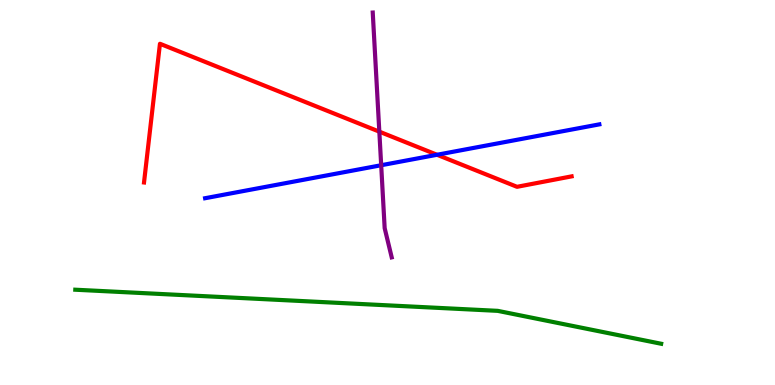[{'lines': ['blue', 'red'], 'intersections': [{'x': 5.64, 'y': 5.98}]}, {'lines': ['green', 'red'], 'intersections': []}, {'lines': ['purple', 'red'], 'intersections': [{'x': 4.89, 'y': 6.58}]}, {'lines': ['blue', 'green'], 'intersections': []}, {'lines': ['blue', 'purple'], 'intersections': [{'x': 4.92, 'y': 5.71}]}, {'lines': ['green', 'purple'], 'intersections': []}]